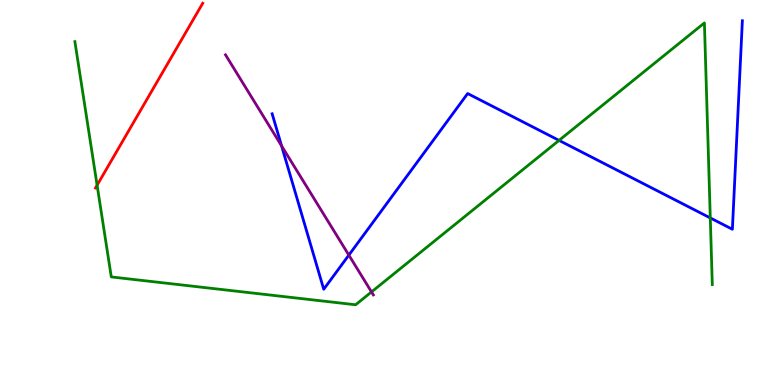[{'lines': ['blue', 'red'], 'intersections': []}, {'lines': ['green', 'red'], 'intersections': [{'x': 1.25, 'y': 5.19}]}, {'lines': ['purple', 'red'], 'intersections': []}, {'lines': ['blue', 'green'], 'intersections': [{'x': 7.21, 'y': 6.35}, {'x': 9.17, 'y': 4.34}]}, {'lines': ['blue', 'purple'], 'intersections': [{'x': 3.63, 'y': 6.21}, {'x': 4.5, 'y': 3.37}]}, {'lines': ['green', 'purple'], 'intersections': [{'x': 4.79, 'y': 2.42}]}]